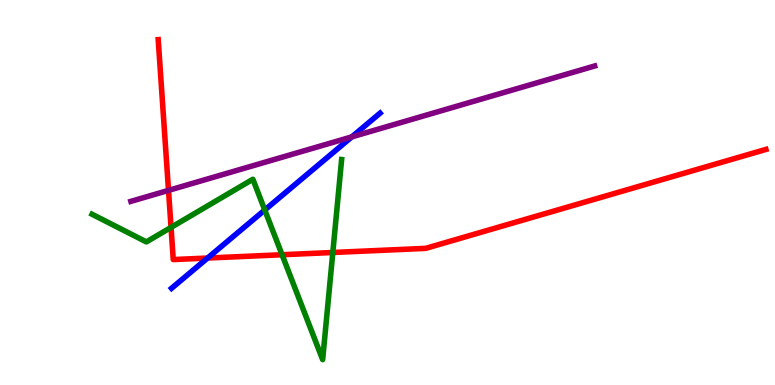[{'lines': ['blue', 'red'], 'intersections': [{'x': 2.68, 'y': 3.3}]}, {'lines': ['green', 'red'], 'intersections': [{'x': 2.21, 'y': 4.09}, {'x': 3.64, 'y': 3.38}, {'x': 4.29, 'y': 3.44}]}, {'lines': ['purple', 'red'], 'intersections': [{'x': 2.17, 'y': 5.06}]}, {'lines': ['blue', 'green'], 'intersections': [{'x': 3.42, 'y': 4.55}]}, {'lines': ['blue', 'purple'], 'intersections': [{'x': 4.54, 'y': 6.44}]}, {'lines': ['green', 'purple'], 'intersections': []}]